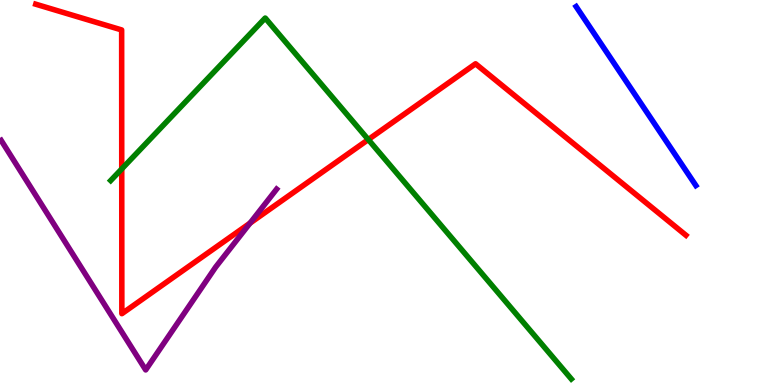[{'lines': ['blue', 'red'], 'intersections': []}, {'lines': ['green', 'red'], 'intersections': [{'x': 1.57, 'y': 5.61}, {'x': 4.75, 'y': 6.37}]}, {'lines': ['purple', 'red'], 'intersections': [{'x': 3.23, 'y': 4.2}]}, {'lines': ['blue', 'green'], 'intersections': []}, {'lines': ['blue', 'purple'], 'intersections': []}, {'lines': ['green', 'purple'], 'intersections': []}]